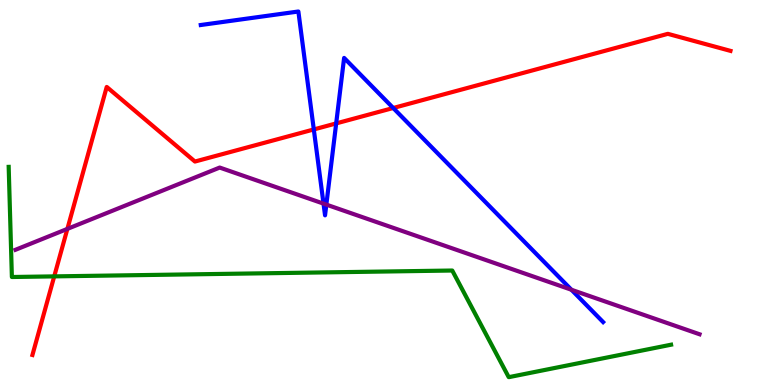[{'lines': ['blue', 'red'], 'intersections': [{'x': 4.05, 'y': 6.64}, {'x': 4.34, 'y': 6.79}, {'x': 5.07, 'y': 7.19}]}, {'lines': ['green', 'red'], 'intersections': [{'x': 0.7, 'y': 2.82}]}, {'lines': ['purple', 'red'], 'intersections': [{'x': 0.87, 'y': 4.05}]}, {'lines': ['blue', 'green'], 'intersections': []}, {'lines': ['blue', 'purple'], 'intersections': [{'x': 4.17, 'y': 4.71}, {'x': 4.21, 'y': 4.69}, {'x': 7.37, 'y': 2.47}]}, {'lines': ['green', 'purple'], 'intersections': []}]